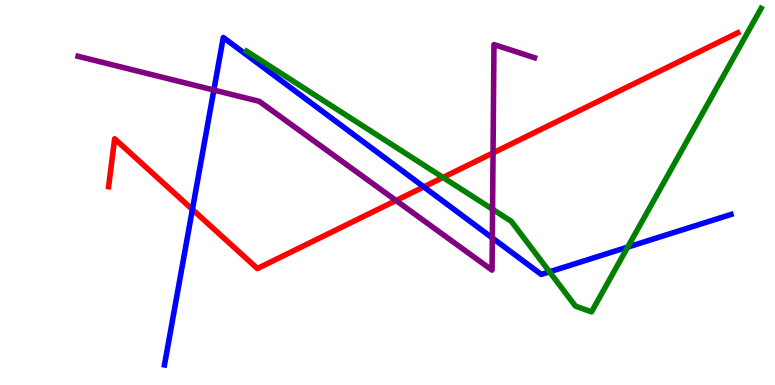[{'lines': ['blue', 'red'], 'intersections': [{'x': 2.48, 'y': 4.56}, {'x': 5.47, 'y': 5.15}]}, {'lines': ['green', 'red'], 'intersections': [{'x': 5.72, 'y': 5.39}]}, {'lines': ['purple', 'red'], 'intersections': [{'x': 5.11, 'y': 4.79}, {'x': 6.36, 'y': 6.03}]}, {'lines': ['blue', 'green'], 'intersections': [{'x': 7.09, 'y': 2.94}, {'x': 8.1, 'y': 3.58}]}, {'lines': ['blue', 'purple'], 'intersections': [{'x': 2.76, 'y': 7.66}, {'x': 6.35, 'y': 3.82}]}, {'lines': ['green', 'purple'], 'intersections': [{'x': 6.36, 'y': 4.56}]}]